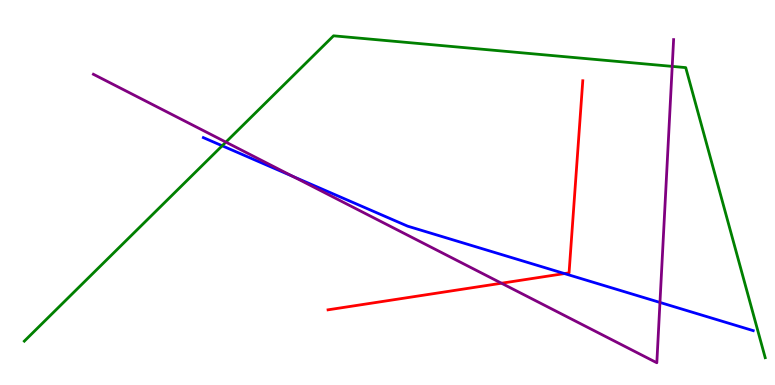[{'lines': ['blue', 'red'], 'intersections': [{'x': 7.28, 'y': 2.89}]}, {'lines': ['green', 'red'], 'intersections': []}, {'lines': ['purple', 'red'], 'intersections': [{'x': 6.47, 'y': 2.64}]}, {'lines': ['blue', 'green'], 'intersections': [{'x': 2.87, 'y': 6.21}]}, {'lines': ['blue', 'purple'], 'intersections': [{'x': 3.78, 'y': 5.42}, {'x': 8.52, 'y': 2.14}]}, {'lines': ['green', 'purple'], 'intersections': [{'x': 2.91, 'y': 6.31}, {'x': 8.67, 'y': 8.28}]}]